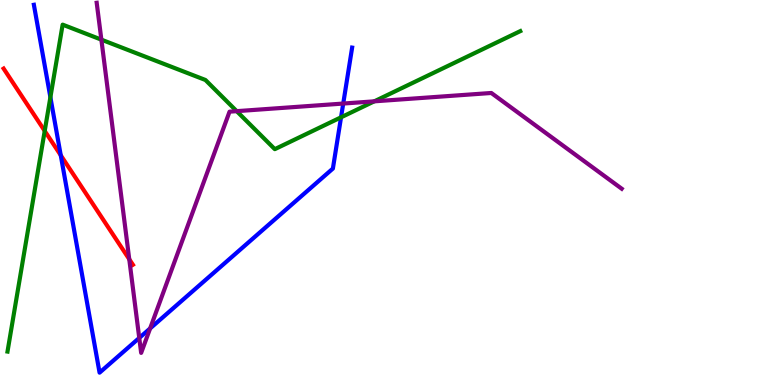[{'lines': ['blue', 'red'], 'intersections': [{'x': 0.784, 'y': 5.97}]}, {'lines': ['green', 'red'], 'intersections': [{'x': 0.577, 'y': 6.6}]}, {'lines': ['purple', 'red'], 'intersections': [{'x': 1.67, 'y': 3.27}]}, {'lines': ['blue', 'green'], 'intersections': [{'x': 0.65, 'y': 7.47}, {'x': 4.4, 'y': 6.95}]}, {'lines': ['blue', 'purple'], 'intersections': [{'x': 1.8, 'y': 1.22}, {'x': 1.94, 'y': 1.47}, {'x': 4.43, 'y': 7.31}]}, {'lines': ['green', 'purple'], 'intersections': [{'x': 1.31, 'y': 8.97}, {'x': 3.05, 'y': 7.11}, {'x': 4.83, 'y': 7.37}]}]